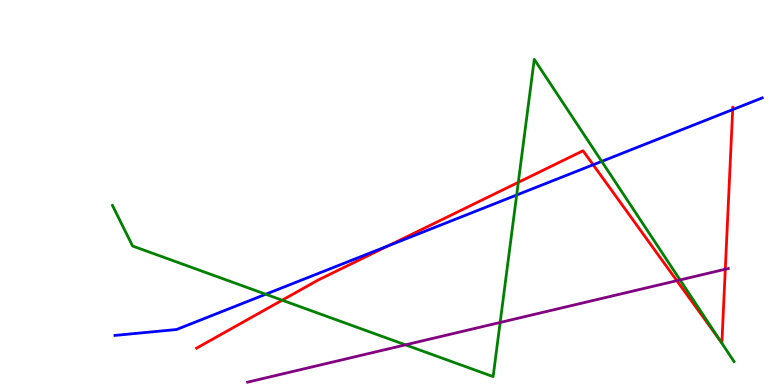[{'lines': ['blue', 'red'], 'intersections': [{'x': 5.01, 'y': 3.62}, {'x': 7.65, 'y': 5.72}, {'x': 9.45, 'y': 7.15}]}, {'lines': ['green', 'red'], 'intersections': [{'x': 3.64, 'y': 2.2}, {'x': 6.69, 'y': 5.26}, {'x': 9.3, 'y': 1.13}]}, {'lines': ['purple', 'red'], 'intersections': [{'x': 8.73, 'y': 2.71}, {'x': 9.36, 'y': 3.01}]}, {'lines': ['blue', 'green'], 'intersections': [{'x': 3.43, 'y': 2.36}, {'x': 6.67, 'y': 4.93}, {'x': 7.76, 'y': 5.81}]}, {'lines': ['blue', 'purple'], 'intersections': []}, {'lines': ['green', 'purple'], 'intersections': [{'x': 5.23, 'y': 1.04}, {'x': 6.45, 'y': 1.62}, {'x': 8.77, 'y': 2.73}]}]